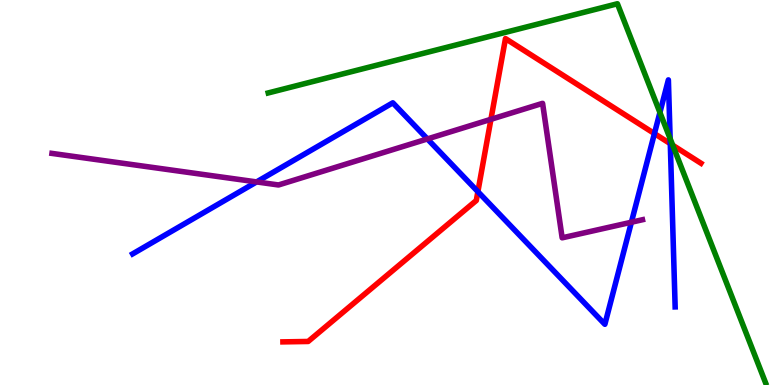[{'lines': ['blue', 'red'], 'intersections': [{'x': 6.17, 'y': 5.02}, {'x': 8.44, 'y': 6.53}, {'x': 8.65, 'y': 6.27}]}, {'lines': ['green', 'red'], 'intersections': [{'x': 8.68, 'y': 6.23}]}, {'lines': ['purple', 'red'], 'intersections': [{'x': 6.33, 'y': 6.9}]}, {'lines': ['blue', 'green'], 'intersections': [{'x': 8.52, 'y': 7.08}, {'x': 8.65, 'y': 6.4}]}, {'lines': ['blue', 'purple'], 'intersections': [{'x': 3.31, 'y': 5.27}, {'x': 5.51, 'y': 6.39}, {'x': 8.15, 'y': 4.23}]}, {'lines': ['green', 'purple'], 'intersections': []}]